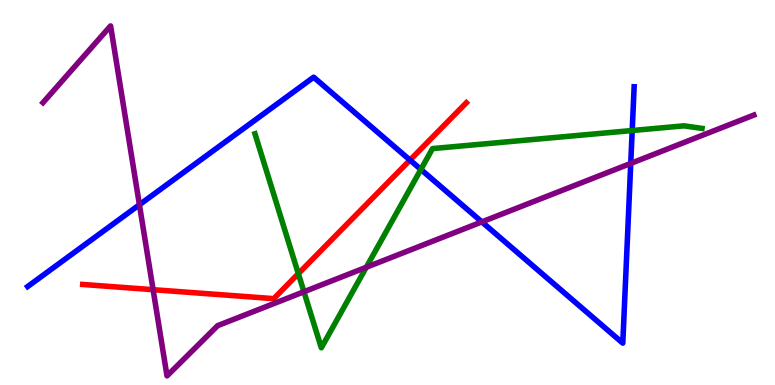[{'lines': ['blue', 'red'], 'intersections': [{'x': 5.29, 'y': 5.84}]}, {'lines': ['green', 'red'], 'intersections': [{'x': 3.85, 'y': 2.89}]}, {'lines': ['purple', 'red'], 'intersections': [{'x': 1.98, 'y': 2.48}]}, {'lines': ['blue', 'green'], 'intersections': [{'x': 5.43, 'y': 5.6}, {'x': 8.16, 'y': 6.61}]}, {'lines': ['blue', 'purple'], 'intersections': [{'x': 1.8, 'y': 4.68}, {'x': 6.22, 'y': 4.24}, {'x': 8.14, 'y': 5.76}]}, {'lines': ['green', 'purple'], 'intersections': [{'x': 3.92, 'y': 2.42}, {'x': 4.73, 'y': 3.06}]}]